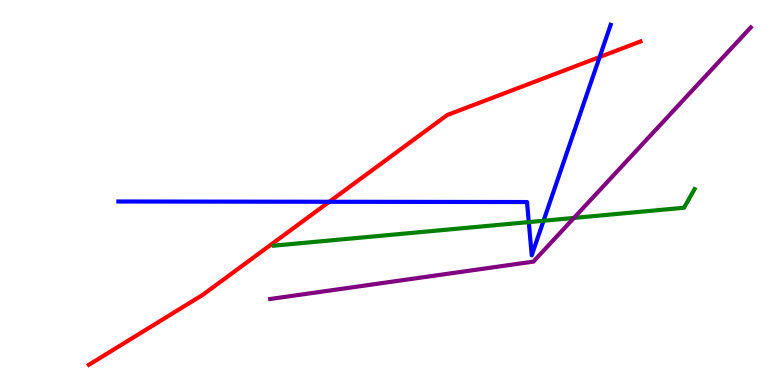[{'lines': ['blue', 'red'], 'intersections': [{'x': 4.25, 'y': 4.76}, {'x': 7.74, 'y': 8.52}]}, {'lines': ['green', 'red'], 'intersections': []}, {'lines': ['purple', 'red'], 'intersections': []}, {'lines': ['blue', 'green'], 'intersections': [{'x': 6.82, 'y': 4.23}, {'x': 7.01, 'y': 4.27}]}, {'lines': ['blue', 'purple'], 'intersections': []}, {'lines': ['green', 'purple'], 'intersections': [{'x': 7.41, 'y': 4.34}]}]